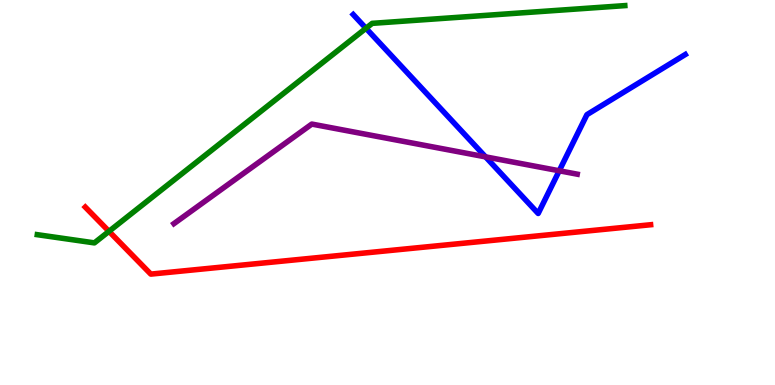[{'lines': ['blue', 'red'], 'intersections': []}, {'lines': ['green', 'red'], 'intersections': [{'x': 1.41, 'y': 3.99}]}, {'lines': ['purple', 'red'], 'intersections': []}, {'lines': ['blue', 'green'], 'intersections': [{'x': 4.72, 'y': 9.27}]}, {'lines': ['blue', 'purple'], 'intersections': [{'x': 6.27, 'y': 5.93}, {'x': 7.22, 'y': 5.56}]}, {'lines': ['green', 'purple'], 'intersections': []}]